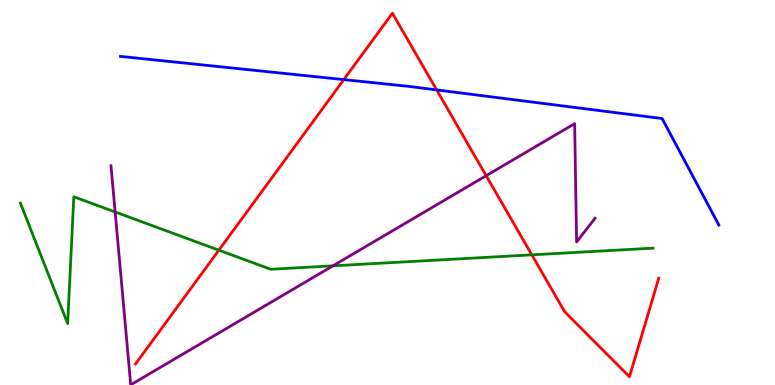[{'lines': ['blue', 'red'], 'intersections': [{'x': 4.44, 'y': 7.93}, {'x': 5.63, 'y': 7.66}]}, {'lines': ['green', 'red'], 'intersections': [{'x': 2.82, 'y': 3.5}, {'x': 6.86, 'y': 3.38}]}, {'lines': ['purple', 'red'], 'intersections': [{'x': 6.27, 'y': 5.44}]}, {'lines': ['blue', 'green'], 'intersections': []}, {'lines': ['blue', 'purple'], 'intersections': []}, {'lines': ['green', 'purple'], 'intersections': [{'x': 1.49, 'y': 4.49}, {'x': 4.3, 'y': 3.09}]}]